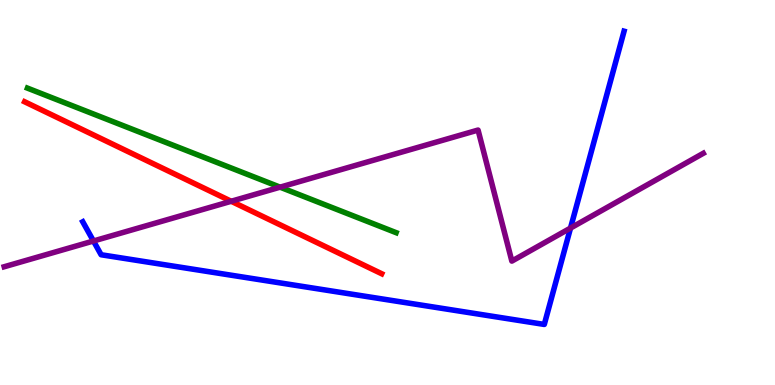[{'lines': ['blue', 'red'], 'intersections': []}, {'lines': ['green', 'red'], 'intersections': []}, {'lines': ['purple', 'red'], 'intersections': [{'x': 2.98, 'y': 4.77}]}, {'lines': ['blue', 'green'], 'intersections': []}, {'lines': ['blue', 'purple'], 'intersections': [{'x': 1.21, 'y': 3.74}, {'x': 7.36, 'y': 4.08}]}, {'lines': ['green', 'purple'], 'intersections': [{'x': 3.61, 'y': 5.14}]}]